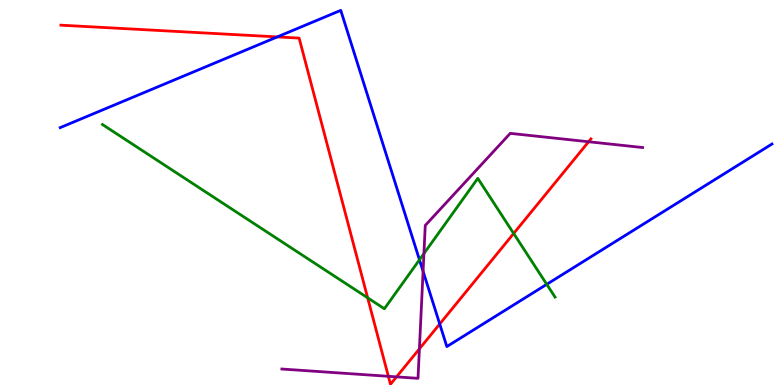[{'lines': ['blue', 'red'], 'intersections': [{'x': 3.58, 'y': 9.04}, {'x': 5.67, 'y': 1.58}]}, {'lines': ['green', 'red'], 'intersections': [{'x': 4.74, 'y': 2.26}, {'x': 6.63, 'y': 3.94}]}, {'lines': ['purple', 'red'], 'intersections': [{'x': 5.01, 'y': 0.226}, {'x': 5.12, 'y': 0.211}, {'x': 5.41, 'y': 0.939}, {'x': 7.59, 'y': 6.32}]}, {'lines': ['blue', 'green'], 'intersections': [{'x': 5.41, 'y': 3.25}, {'x': 7.05, 'y': 2.61}]}, {'lines': ['blue', 'purple'], 'intersections': [{'x': 5.46, 'y': 2.95}]}, {'lines': ['green', 'purple'], 'intersections': [{'x': 5.47, 'y': 3.41}]}]